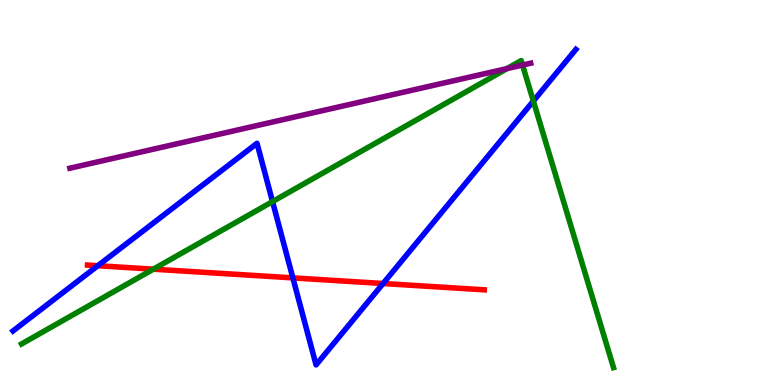[{'lines': ['blue', 'red'], 'intersections': [{'x': 1.26, 'y': 3.1}, {'x': 3.78, 'y': 2.78}, {'x': 4.94, 'y': 2.64}]}, {'lines': ['green', 'red'], 'intersections': [{'x': 1.98, 'y': 3.01}]}, {'lines': ['purple', 'red'], 'intersections': []}, {'lines': ['blue', 'green'], 'intersections': [{'x': 3.52, 'y': 4.76}, {'x': 6.88, 'y': 7.38}]}, {'lines': ['blue', 'purple'], 'intersections': []}, {'lines': ['green', 'purple'], 'intersections': [{'x': 6.54, 'y': 8.22}, {'x': 6.74, 'y': 8.31}]}]